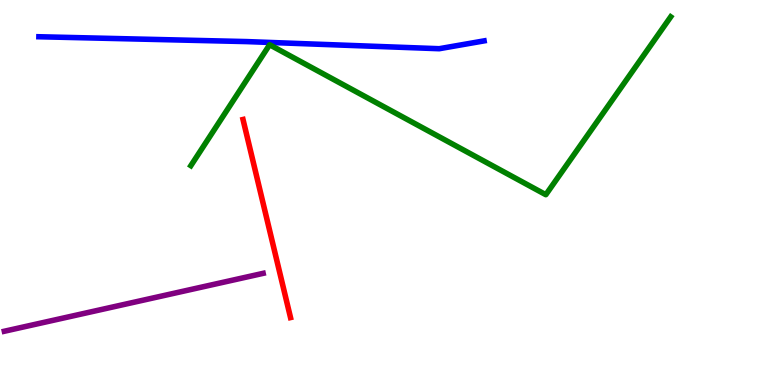[{'lines': ['blue', 'red'], 'intersections': []}, {'lines': ['green', 'red'], 'intersections': []}, {'lines': ['purple', 'red'], 'intersections': []}, {'lines': ['blue', 'green'], 'intersections': []}, {'lines': ['blue', 'purple'], 'intersections': []}, {'lines': ['green', 'purple'], 'intersections': []}]